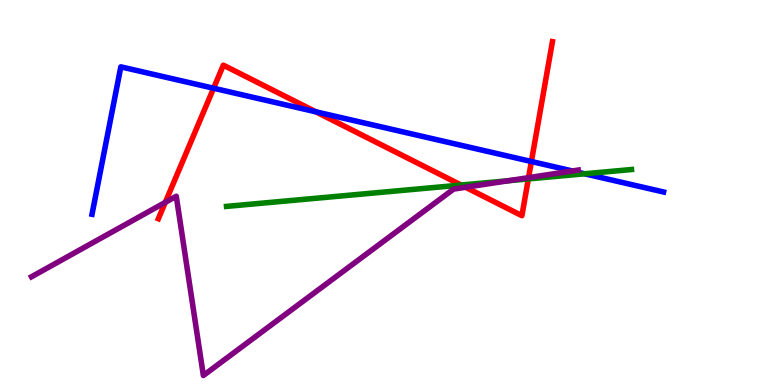[{'lines': ['blue', 'red'], 'intersections': [{'x': 2.76, 'y': 7.71}, {'x': 4.08, 'y': 7.1}, {'x': 6.86, 'y': 5.8}]}, {'lines': ['green', 'red'], 'intersections': [{'x': 5.95, 'y': 5.19}, {'x': 6.82, 'y': 5.35}]}, {'lines': ['purple', 'red'], 'intersections': [{'x': 2.13, 'y': 4.74}, {'x': 6.01, 'y': 5.14}, {'x': 6.82, 'y': 5.39}]}, {'lines': ['blue', 'green'], 'intersections': [{'x': 7.54, 'y': 5.49}]}, {'lines': ['blue', 'purple'], 'intersections': [{'x': 7.39, 'y': 5.56}]}, {'lines': ['green', 'purple'], 'intersections': [{'x': 6.56, 'y': 5.31}]}]